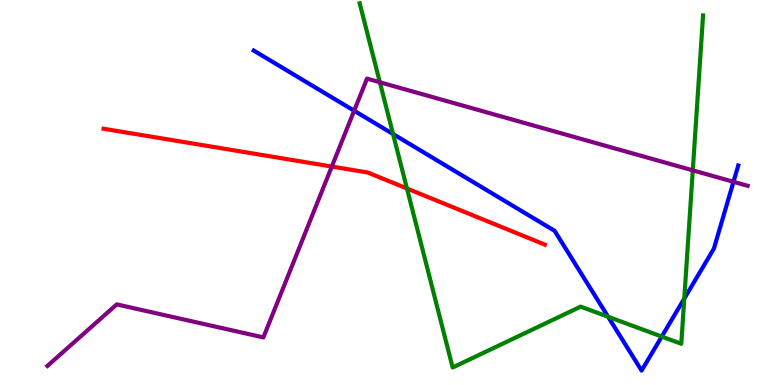[{'lines': ['blue', 'red'], 'intersections': []}, {'lines': ['green', 'red'], 'intersections': [{'x': 5.25, 'y': 5.1}]}, {'lines': ['purple', 'red'], 'intersections': [{'x': 4.28, 'y': 5.67}]}, {'lines': ['blue', 'green'], 'intersections': [{'x': 5.07, 'y': 6.52}, {'x': 7.85, 'y': 1.77}, {'x': 8.54, 'y': 1.26}, {'x': 8.83, 'y': 2.24}]}, {'lines': ['blue', 'purple'], 'intersections': [{'x': 4.57, 'y': 7.12}, {'x': 9.46, 'y': 5.28}]}, {'lines': ['green', 'purple'], 'intersections': [{'x': 4.9, 'y': 7.86}, {'x': 8.94, 'y': 5.58}]}]